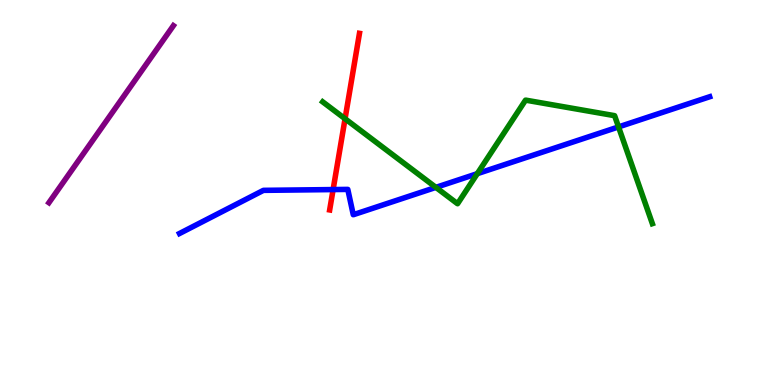[{'lines': ['blue', 'red'], 'intersections': [{'x': 4.3, 'y': 5.08}]}, {'lines': ['green', 'red'], 'intersections': [{'x': 4.45, 'y': 6.92}]}, {'lines': ['purple', 'red'], 'intersections': []}, {'lines': ['blue', 'green'], 'intersections': [{'x': 5.62, 'y': 5.13}, {'x': 6.16, 'y': 5.49}, {'x': 7.98, 'y': 6.7}]}, {'lines': ['blue', 'purple'], 'intersections': []}, {'lines': ['green', 'purple'], 'intersections': []}]